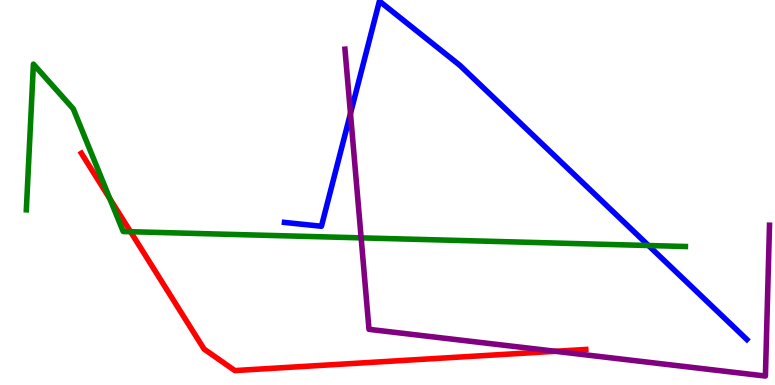[{'lines': ['blue', 'red'], 'intersections': []}, {'lines': ['green', 'red'], 'intersections': [{'x': 1.42, 'y': 4.84}, {'x': 1.68, 'y': 3.98}]}, {'lines': ['purple', 'red'], 'intersections': [{'x': 7.17, 'y': 0.876}]}, {'lines': ['blue', 'green'], 'intersections': [{'x': 8.37, 'y': 3.62}]}, {'lines': ['blue', 'purple'], 'intersections': [{'x': 4.52, 'y': 7.05}]}, {'lines': ['green', 'purple'], 'intersections': [{'x': 4.66, 'y': 3.82}]}]